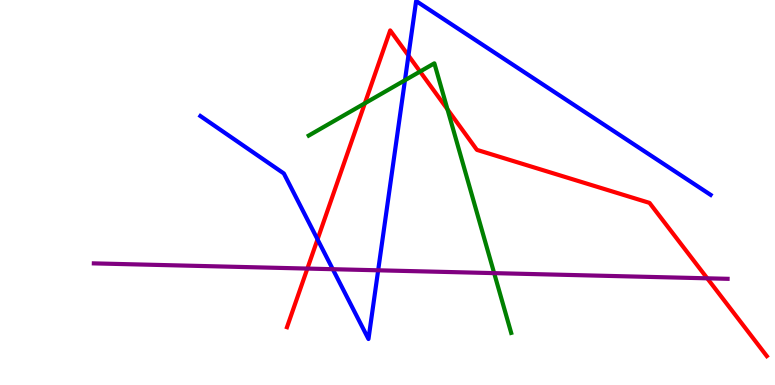[{'lines': ['blue', 'red'], 'intersections': [{'x': 4.1, 'y': 3.78}, {'x': 5.27, 'y': 8.56}]}, {'lines': ['green', 'red'], 'intersections': [{'x': 4.71, 'y': 7.32}, {'x': 5.42, 'y': 8.14}, {'x': 5.77, 'y': 7.16}]}, {'lines': ['purple', 'red'], 'intersections': [{'x': 3.97, 'y': 3.02}, {'x': 9.13, 'y': 2.77}]}, {'lines': ['blue', 'green'], 'intersections': [{'x': 5.23, 'y': 7.92}]}, {'lines': ['blue', 'purple'], 'intersections': [{'x': 4.29, 'y': 3.01}, {'x': 4.88, 'y': 2.98}]}, {'lines': ['green', 'purple'], 'intersections': [{'x': 6.38, 'y': 2.91}]}]